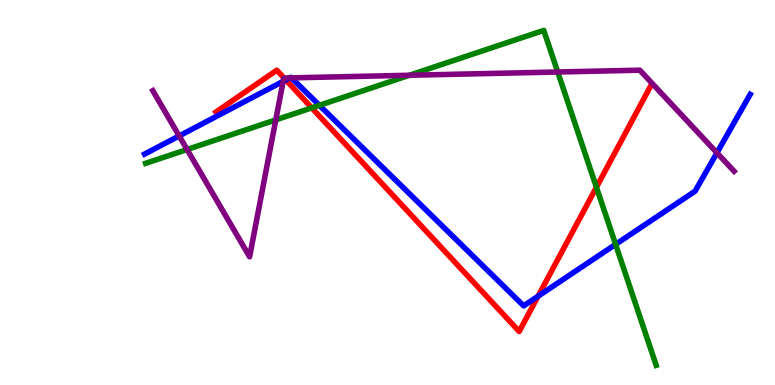[{'lines': ['blue', 'red'], 'intersections': [{'x': 3.69, 'y': 7.92}, {'x': 6.94, 'y': 2.31}]}, {'lines': ['green', 'red'], 'intersections': [{'x': 4.02, 'y': 7.2}, {'x': 7.7, 'y': 5.14}]}, {'lines': ['purple', 'red'], 'intersections': [{'x': 3.67, 'y': 7.97}]}, {'lines': ['blue', 'green'], 'intersections': [{'x': 4.12, 'y': 7.26}, {'x': 7.94, 'y': 3.65}]}, {'lines': ['blue', 'purple'], 'intersections': [{'x': 2.31, 'y': 6.47}, {'x': 3.65, 'y': 7.89}, {'x': 3.74, 'y': 7.98}, {'x': 3.76, 'y': 7.98}, {'x': 9.25, 'y': 6.03}]}, {'lines': ['green', 'purple'], 'intersections': [{'x': 2.41, 'y': 6.12}, {'x': 3.56, 'y': 6.89}, {'x': 5.28, 'y': 8.05}, {'x': 7.2, 'y': 8.13}]}]